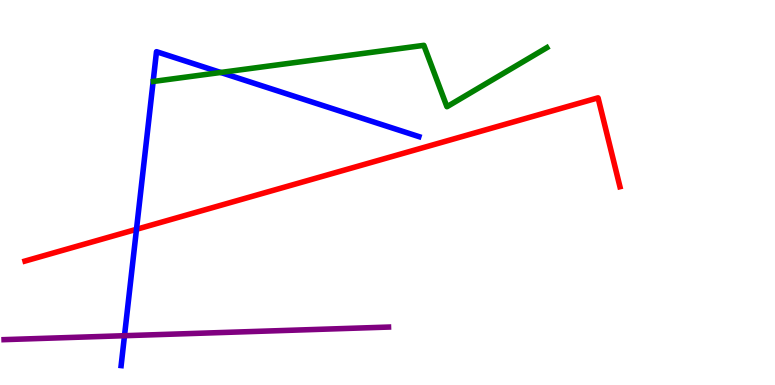[{'lines': ['blue', 'red'], 'intersections': [{'x': 1.76, 'y': 4.04}]}, {'lines': ['green', 'red'], 'intersections': []}, {'lines': ['purple', 'red'], 'intersections': []}, {'lines': ['blue', 'green'], 'intersections': [{'x': 2.85, 'y': 8.12}]}, {'lines': ['blue', 'purple'], 'intersections': [{'x': 1.61, 'y': 1.28}]}, {'lines': ['green', 'purple'], 'intersections': []}]